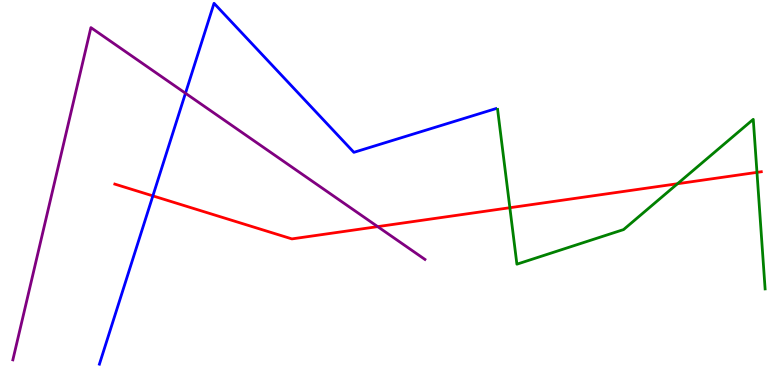[{'lines': ['blue', 'red'], 'intersections': [{'x': 1.97, 'y': 4.91}]}, {'lines': ['green', 'red'], 'intersections': [{'x': 6.58, 'y': 4.6}, {'x': 8.74, 'y': 5.23}, {'x': 9.77, 'y': 5.52}]}, {'lines': ['purple', 'red'], 'intersections': [{'x': 4.87, 'y': 4.11}]}, {'lines': ['blue', 'green'], 'intersections': []}, {'lines': ['blue', 'purple'], 'intersections': [{'x': 2.39, 'y': 7.58}]}, {'lines': ['green', 'purple'], 'intersections': []}]